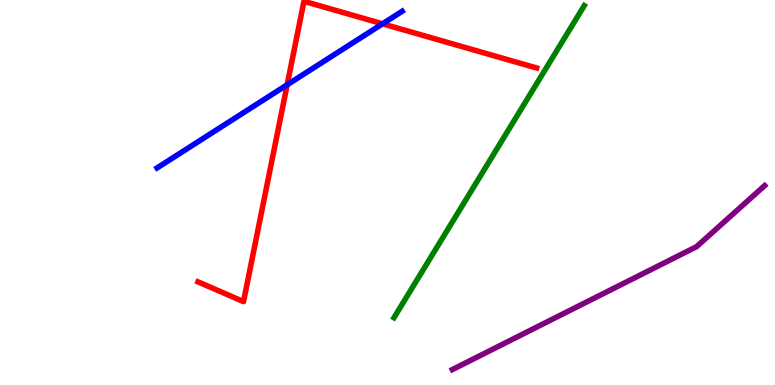[{'lines': ['blue', 'red'], 'intersections': [{'x': 3.71, 'y': 7.8}, {'x': 4.94, 'y': 9.38}]}, {'lines': ['green', 'red'], 'intersections': []}, {'lines': ['purple', 'red'], 'intersections': []}, {'lines': ['blue', 'green'], 'intersections': []}, {'lines': ['blue', 'purple'], 'intersections': []}, {'lines': ['green', 'purple'], 'intersections': []}]